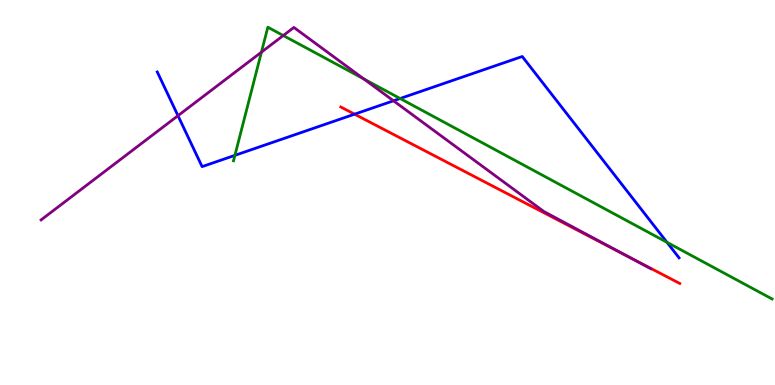[{'lines': ['blue', 'red'], 'intersections': [{'x': 4.58, 'y': 7.03}]}, {'lines': ['green', 'red'], 'intersections': []}, {'lines': ['purple', 'red'], 'intersections': [{'x': 8.1, 'y': 3.34}]}, {'lines': ['blue', 'green'], 'intersections': [{'x': 3.03, 'y': 5.97}, {'x': 5.16, 'y': 7.44}, {'x': 8.61, 'y': 3.71}]}, {'lines': ['blue', 'purple'], 'intersections': [{'x': 2.3, 'y': 7.0}, {'x': 5.08, 'y': 7.38}]}, {'lines': ['green', 'purple'], 'intersections': [{'x': 3.37, 'y': 8.65}, {'x': 3.66, 'y': 9.08}, {'x': 4.69, 'y': 7.95}]}]